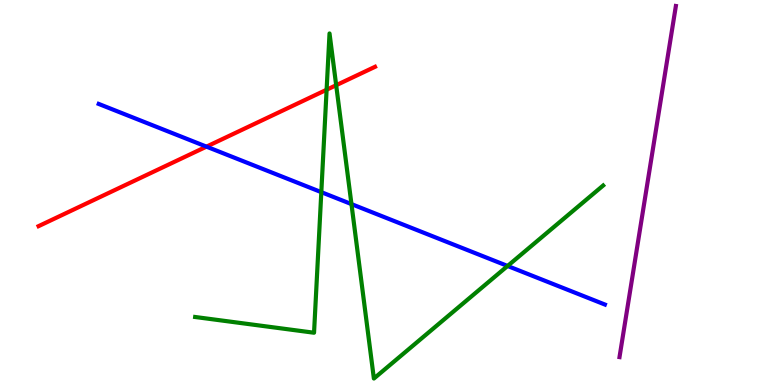[{'lines': ['blue', 'red'], 'intersections': [{'x': 2.66, 'y': 6.19}]}, {'lines': ['green', 'red'], 'intersections': [{'x': 4.21, 'y': 7.67}, {'x': 4.34, 'y': 7.79}]}, {'lines': ['purple', 'red'], 'intersections': []}, {'lines': ['blue', 'green'], 'intersections': [{'x': 4.15, 'y': 5.01}, {'x': 4.53, 'y': 4.7}, {'x': 6.55, 'y': 3.09}]}, {'lines': ['blue', 'purple'], 'intersections': []}, {'lines': ['green', 'purple'], 'intersections': []}]